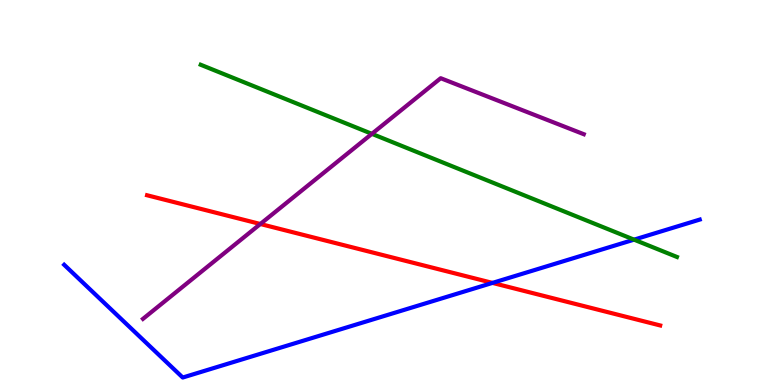[{'lines': ['blue', 'red'], 'intersections': [{'x': 6.35, 'y': 2.65}]}, {'lines': ['green', 'red'], 'intersections': []}, {'lines': ['purple', 'red'], 'intersections': [{'x': 3.36, 'y': 4.18}]}, {'lines': ['blue', 'green'], 'intersections': [{'x': 8.18, 'y': 3.78}]}, {'lines': ['blue', 'purple'], 'intersections': []}, {'lines': ['green', 'purple'], 'intersections': [{'x': 4.8, 'y': 6.52}]}]